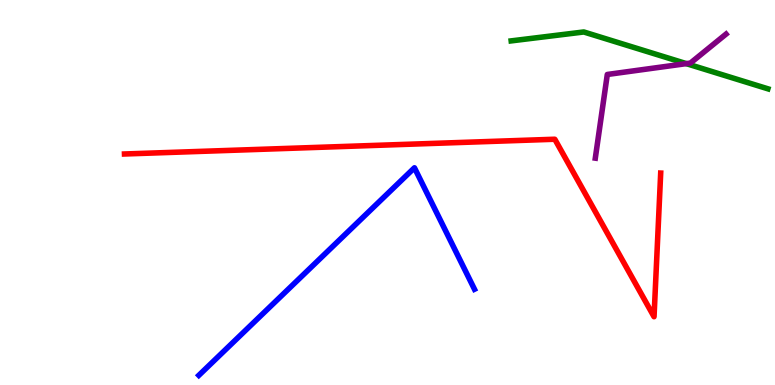[{'lines': ['blue', 'red'], 'intersections': []}, {'lines': ['green', 'red'], 'intersections': []}, {'lines': ['purple', 'red'], 'intersections': []}, {'lines': ['blue', 'green'], 'intersections': []}, {'lines': ['blue', 'purple'], 'intersections': []}, {'lines': ['green', 'purple'], 'intersections': [{'x': 8.86, 'y': 8.35}]}]